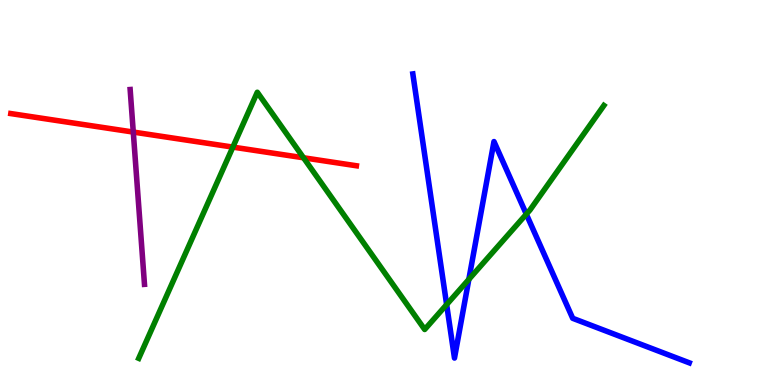[{'lines': ['blue', 'red'], 'intersections': []}, {'lines': ['green', 'red'], 'intersections': [{'x': 3.0, 'y': 6.18}, {'x': 3.92, 'y': 5.9}]}, {'lines': ['purple', 'red'], 'intersections': [{'x': 1.72, 'y': 6.57}]}, {'lines': ['blue', 'green'], 'intersections': [{'x': 5.76, 'y': 2.09}, {'x': 6.05, 'y': 2.74}, {'x': 6.79, 'y': 4.44}]}, {'lines': ['blue', 'purple'], 'intersections': []}, {'lines': ['green', 'purple'], 'intersections': []}]